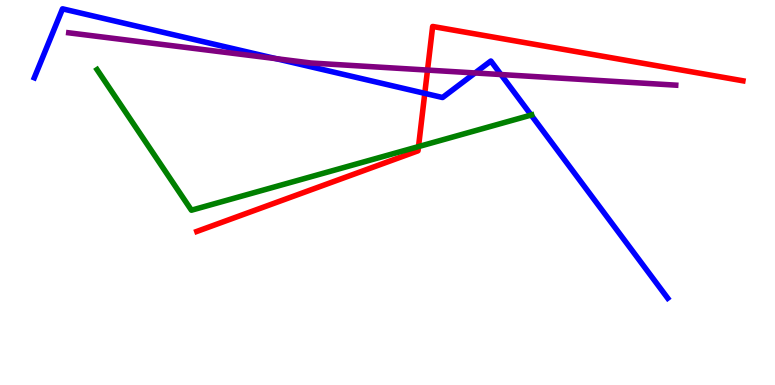[{'lines': ['blue', 'red'], 'intersections': [{'x': 5.48, 'y': 7.58}]}, {'lines': ['green', 'red'], 'intersections': [{'x': 5.4, 'y': 6.19}]}, {'lines': ['purple', 'red'], 'intersections': [{'x': 5.52, 'y': 8.18}]}, {'lines': ['blue', 'green'], 'intersections': [{'x': 6.85, 'y': 7.01}]}, {'lines': ['blue', 'purple'], 'intersections': [{'x': 3.56, 'y': 8.48}, {'x': 6.13, 'y': 8.1}, {'x': 6.46, 'y': 8.06}]}, {'lines': ['green', 'purple'], 'intersections': []}]